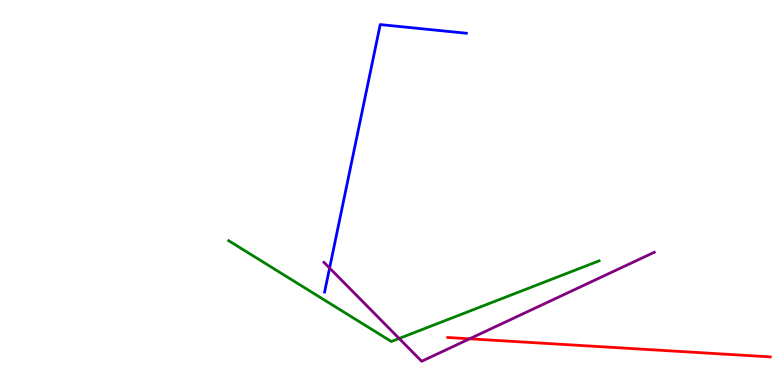[{'lines': ['blue', 'red'], 'intersections': []}, {'lines': ['green', 'red'], 'intersections': []}, {'lines': ['purple', 'red'], 'intersections': [{'x': 6.06, 'y': 1.2}]}, {'lines': ['blue', 'green'], 'intersections': []}, {'lines': ['blue', 'purple'], 'intersections': [{'x': 4.25, 'y': 3.04}]}, {'lines': ['green', 'purple'], 'intersections': [{'x': 5.15, 'y': 1.21}]}]